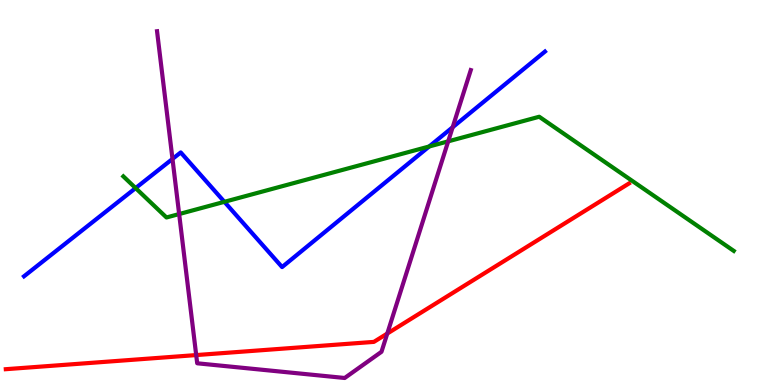[{'lines': ['blue', 'red'], 'intersections': []}, {'lines': ['green', 'red'], 'intersections': []}, {'lines': ['purple', 'red'], 'intersections': [{'x': 2.53, 'y': 0.777}, {'x': 5.0, 'y': 1.34}]}, {'lines': ['blue', 'green'], 'intersections': [{'x': 1.75, 'y': 5.11}, {'x': 2.9, 'y': 4.76}, {'x': 5.54, 'y': 6.2}]}, {'lines': ['blue', 'purple'], 'intersections': [{'x': 2.23, 'y': 5.87}, {'x': 5.84, 'y': 6.7}]}, {'lines': ['green', 'purple'], 'intersections': [{'x': 2.31, 'y': 4.44}, {'x': 5.78, 'y': 6.33}]}]